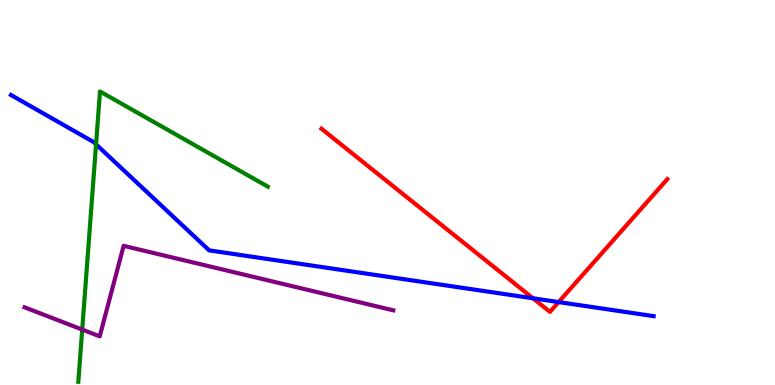[{'lines': ['blue', 'red'], 'intersections': [{'x': 6.88, 'y': 2.25}, {'x': 7.21, 'y': 2.15}]}, {'lines': ['green', 'red'], 'intersections': []}, {'lines': ['purple', 'red'], 'intersections': []}, {'lines': ['blue', 'green'], 'intersections': [{'x': 1.24, 'y': 6.25}]}, {'lines': ['blue', 'purple'], 'intersections': []}, {'lines': ['green', 'purple'], 'intersections': [{'x': 1.06, 'y': 1.44}]}]